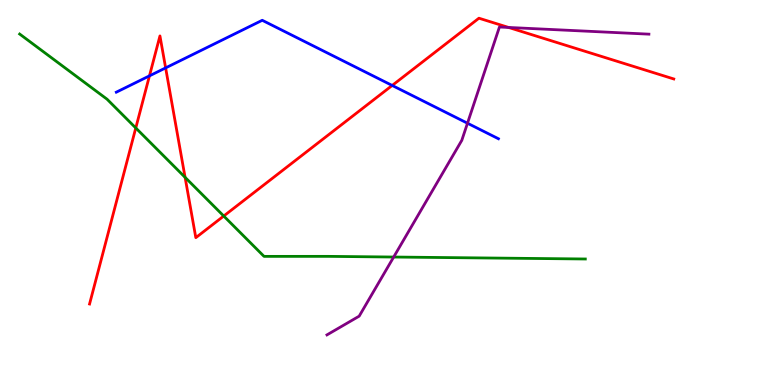[{'lines': ['blue', 'red'], 'intersections': [{'x': 1.93, 'y': 8.03}, {'x': 2.14, 'y': 8.24}, {'x': 5.06, 'y': 7.78}]}, {'lines': ['green', 'red'], 'intersections': [{'x': 1.75, 'y': 6.68}, {'x': 2.39, 'y': 5.39}, {'x': 2.89, 'y': 4.39}]}, {'lines': ['purple', 'red'], 'intersections': [{'x': 6.56, 'y': 9.29}]}, {'lines': ['blue', 'green'], 'intersections': []}, {'lines': ['blue', 'purple'], 'intersections': [{'x': 6.03, 'y': 6.8}]}, {'lines': ['green', 'purple'], 'intersections': [{'x': 5.08, 'y': 3.32}]}]